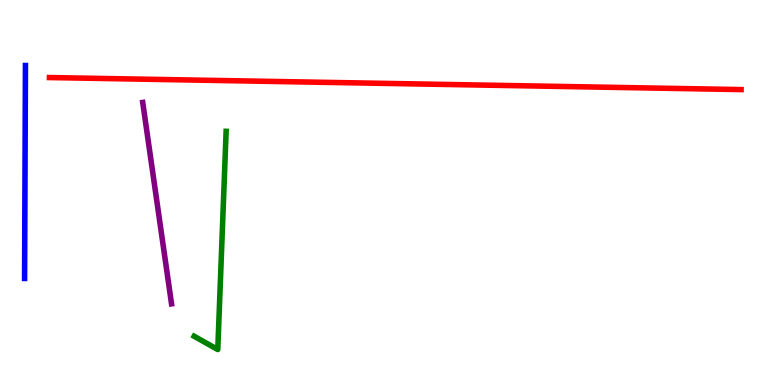[{'lines': ['blue', 'red'], 'intersections': []}, {'lines': ['green', 'red'], 'intersections': []}, {'lines': ['purple', 'red'], 'intersections': []}, {'lines': ['blue', 'green'], 'intersections': []}, {'lines': ['blue', 'purple'], 'intersections': []}, {'lines': ['green', 'purple'], 'intersections': []}]